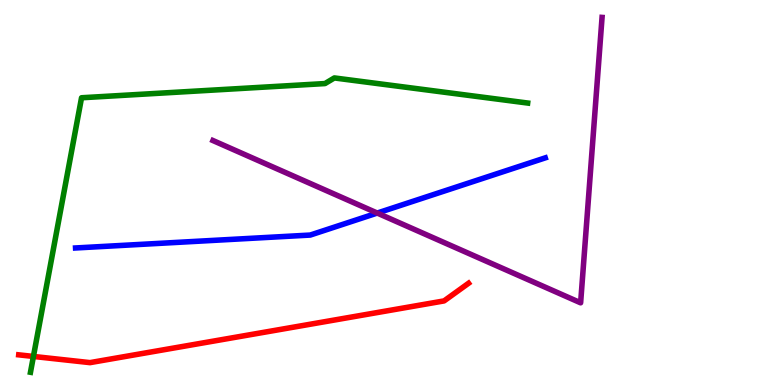[{'lines': ['blue', 'red'], 'intersections': []}, {'lines': ['green', 'red'], 'intersections': [{'x': 0.431, 'y': 0.742}]}, {'lines': ['purple', 'red'], 'intersections': []}, {'lines': ['blue', 'green'], 'intersections': []}, {'lines': ['blue', 'purple'], 'intersections': [{'x': 4.87, 'y': 4.47}]}, {'lines': ['green', 'purple'], 'intersections': []}]